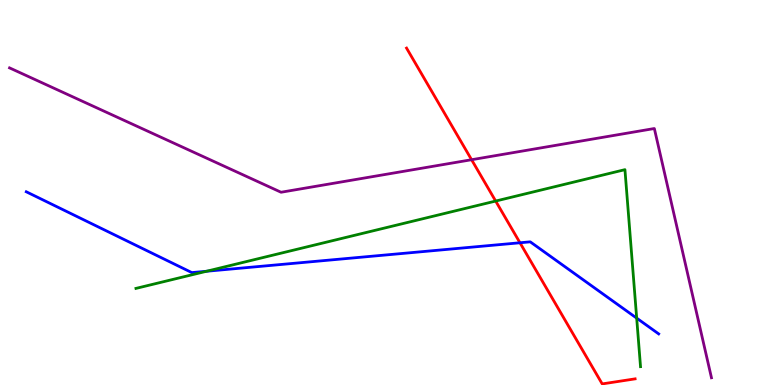[{'lines': ['blue', 'red'], 'intersections': [{'x': 6.71, 'y': 3.69}]}, {'lines': ['green', 'red'], 'intersections': [{'x': 6.4, 'y': 4.78}]}, {'lines': ['purple', 'red'], 'intersections': [{'x': 6.08, 'y': 5.85}]}, {'lines': ['blue', 'green'], 'intersections': [{'x': 2.67, 'y': 2.95}, {'x': 8.22, 'y': 1.74}]}, {'lines': ['blue', 'purple'], 'intersections': []}, {'lines': ['green', 'purple'], 'intersections': []}]